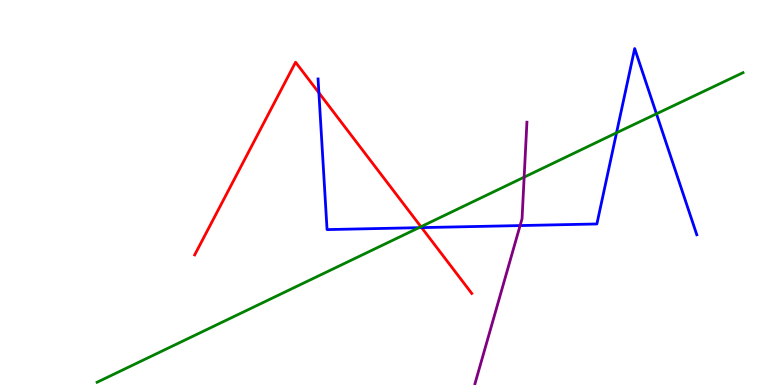[{'lines': ['blue', 'red'], 'intersections': [{'x': 4.11, 'y': 7.59}, {'x': 5.44, 'y': 4.09}]}, {'lines': ['green', 'red'], 'intersections': [{'x': 5.43, 'y': 4.11}]}, {'lines': ['purple', 'red'], 'intersections': []}, {'lines': ['blue', 'green'], 'intersections': [{'x': 5.41, 'y': 4.09}, {'x': 7.96, 'y': 6.55}, {'x': 8.47, 'y': 7.04}]}, {'lines': ['blue', 'purple'], 'intersections': [{'x': 6.71, 'y': 4.14}]}, {'lines': ['green', 'purple'], 'intersections': [{'x': 6.76, 'y': 5.4}]}]